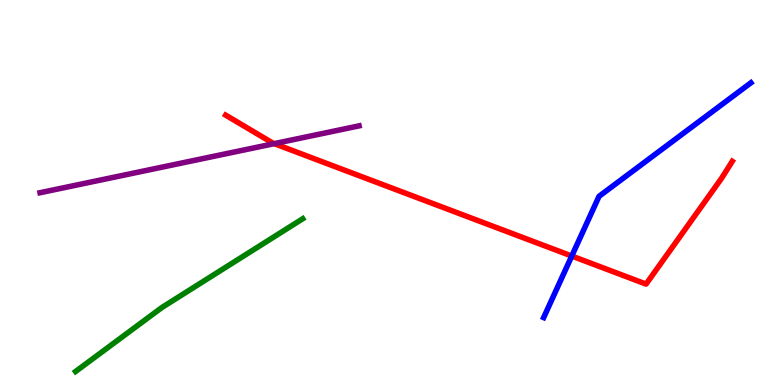[{'lines': ['blue', 'red'], 'intersections': [{'x': 7.38, 'y': 3.35}]}, {'lines': ['green', 'red'], 'intersections': []}, {'lines': ['purple', 'red'], 'intersections': [{'x': 3.54, 'y': 6.27}]}, {'lines': ['blue', 'green'], 'intersections': []}, {'lines': ['blue', 'purple'], 'intersections': []}, {'lines': ['green', 'purple'], 'intersections': []}]